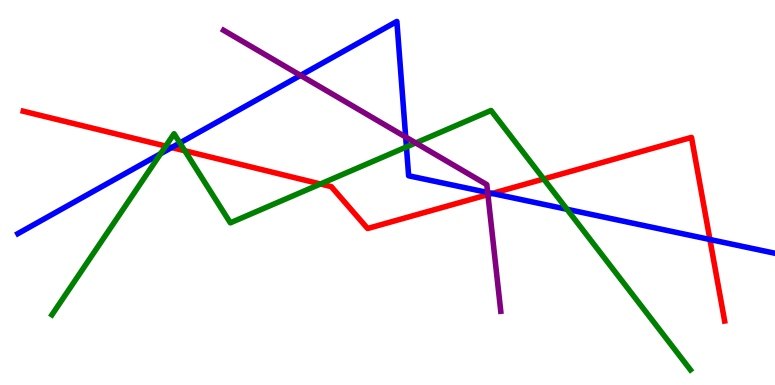[{'lines': ['blue', 'red'], 'intersections': [{'x': 2.21, 'y': 6.17}, {'x': 6.35, 'y': 4.98}, {'x': 9.16, 'y': 3.78}]}, {'lines': ['green', 'red'], 'intersections': [{'x': 2.14, 'y': 6.21}, {'x': 2.38, 'y': 6.08}, {'x': 4.14, 'y': 5.22}, {'x': 7.02, 'y': 5.35}]}, {'lines': ['purple', 'red'], 'intersections': [{'x': 6.3, 'y': 4.94}]}, {'lines': ['blue', 'green'], 'intersections': [{'x': 2.07, 'y': 6.01}, {'x': 2.32, 'y': 6.29}, {'x': 5.24, 'y': 6.18}, {'x': 7.32, 'y': 4.56}]}, {'lines': ['blue', 'purple'], 'intersections': [{'x': 3.88, 'y': 8.04}, {'x': 5.23, 'y': 6.44}, {'x': 6.29, 'y': 5.0}]}, {'lines': ['green', 'purple'], 'intersections': [{'x': 5.36, 'y': 6.29}]}]